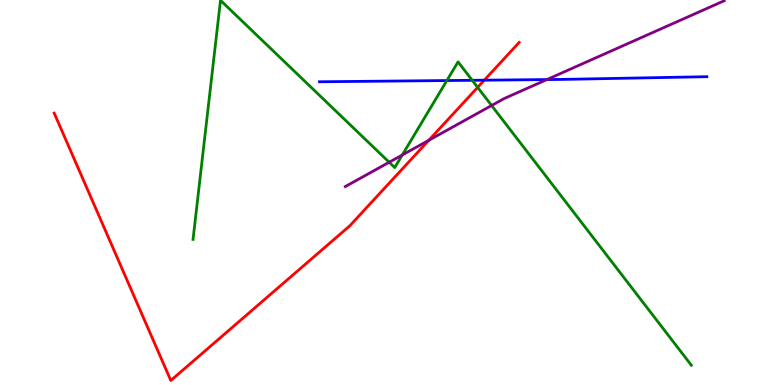[{'lines': ['blue', 'red'], 'intersections': [{'x': 6.25, 'y': 7.92}]}, {'lines': ['green', 'red'], 'intersections': [{'x': 6.16, 'y': 7.73}]}, {'lines': ['purple', 'red'], 'intersections': [{'x': 5.53, 'y': 6.36}]}, {'lines': ['blue', 'green'], 'intersections': [{'x': 5.77, 'y': 7.91}, {'x': 6.09, 'y': 7.91}]}, {'lines': ['blue', 'purple'], 'intersections': [{'x': 7.06, 'y': 7.93}]}, {'lines': ['green', 'purple'], 'intersections': [{'x': 5.02, 'y': 5.79}, {'x': 5.19, 'y': 5.97}, {'x': 6.34, 'y': 7.26}]}]